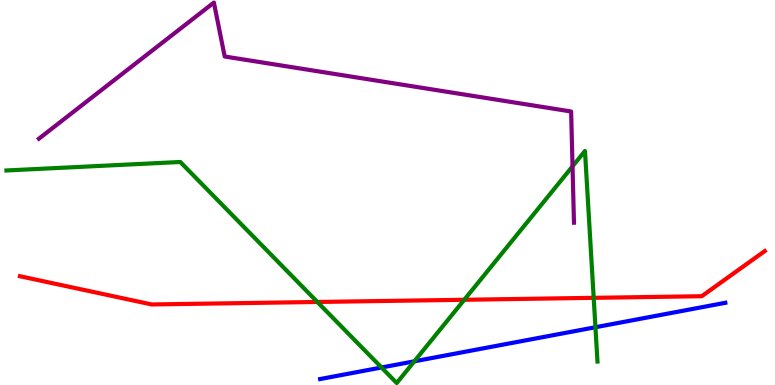[{'lines': ['blue', 'red'], 'intersections': []}, {'lines': ['green', 'red'], 'intersections': [{'x': 4.09, 'y': 2.16}, {'x': 5.99, 'y': 2.21}, {'x': 7.66, 'y': 2.26}]}, {'lines': ['purple', 'red'], 'intersections': []}, {'lines': ['blue', 'green'], 'intersections': [{'x': 4.92, 'y': 0.455}, {'x': 5.35, 'y': 0.615}, {'x': 7.68, 'y': 1.5}]}, {'lines': ['blue', 'purple'], 'intersections': []}, {'lines': ['green', 'purple'], 'intersections': [{'x': 7.39, 'y': 5.68}]}]